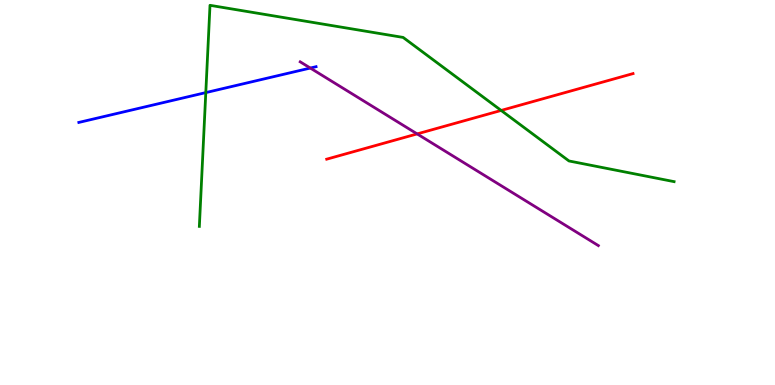[{'lines': ['blue', 'red'], 'intersections': []}, {'lines': ['green', 'red'], 'intersections': [{'x': 6.47, 'y': 7.13}]}, {'lines': ['purple', 'red'], 'intersections': [{'x': 5.38, 'y': 6.52}]}, {'lines': ['blue', 'green'], 'intersections': [{'x': 2.66, 'y': 7.59}]}, {'lines': ['blue', 'purple'], 'intersections': [{'x': 4.0, 'y': 8.23}]}, {'lines': ['green', 'purple'], 'intersections': []}]